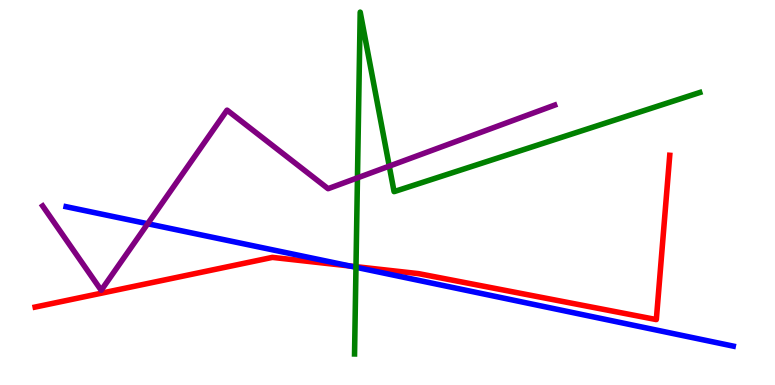[{'lines': ['blue', 'red'], 'intersections': [{'x': 4.51, 'y': 3.09}]}, {'lines': ['green', 'red'], 'intersections': [{'x': 4.59, 'y': 3.07}]}, {'lines': ['purple', 'red'], 'intersections': []}, {'lines': ['blue', 'green'], 'intersections': [{'x': 4.59, 'y': 3.06}]}, {'lines': ['blue', 'purple'], 'intersections': [{'x': 1.91, 'y': 4.19}]}, {'lines': ['green', 'purple'], 'intersections': [{'x': 4.61, 'y': 5.38}, {'x': 5.02, 'y': 5.69}]}]